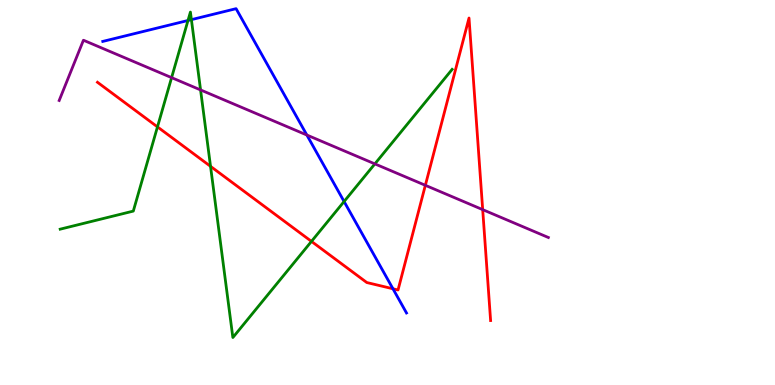[{'lines': ['blue', 'red'], 'intersections': [{'x': 5.07, 'y': 2.5}]}, {'lines': ['green', 'red'], 'intersections': [{'x': 2.03, 'y': 6.7}, {'x': 2.72, 'y': 5.68}, {'x': 4.02, 'y': 3.73}]}, {'lines': ['purple', 'red'], 'intersections': [{'x': 5.49, 'y': 5.19}, {'x': 6.23, 'y': 4.55}]}, {'lines': ['blue', 'green'], 'intersections': [{'x': 2.43, 'y': 9.47}, {'x': 2.47, 'y': 9.49}, {'x': 4.44, 'y': 4.77}]}, {'lines': ['blue', 'purple'], 'intersections': [{'x': 3.96, 'y': 6.49}]}, {'lines': ['green', 'purple'], 'intersections': [{'x': 2.21, 'y': 7.98}, {'x': 2.59, 'y': 7.66}, {'x': 4.84, 'y': 5.74}]}]